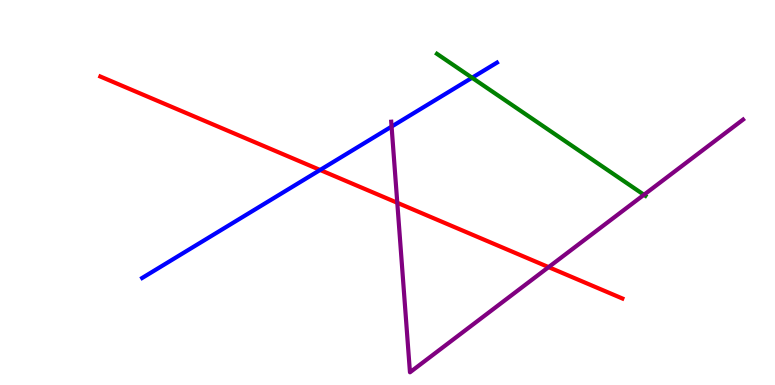[{'lines': ['blue', 'red'], 'intersections': [{'x': 4.13, 'y': 5.59}]}, {'lines': ['green', 'red'], 'intersections': []}, {'lines': ['purple', 'red'], 'intersections': [{'x': 5.13, 'y': 4.73}, {'x': 7.08, 'y': 3.06}]}, {'lines': ['blue', 'green'], 'intersections': [{'x': 6.09, 'y': 7.98}]}, {'lines': ['blue', 'purple'], 'intersections': [{'x': 5.05, 'y': 6.71}]}, {'lines': ['green', 'purple'], 'intersections': [{'x': 8.31, 'y': 4.94}]}]